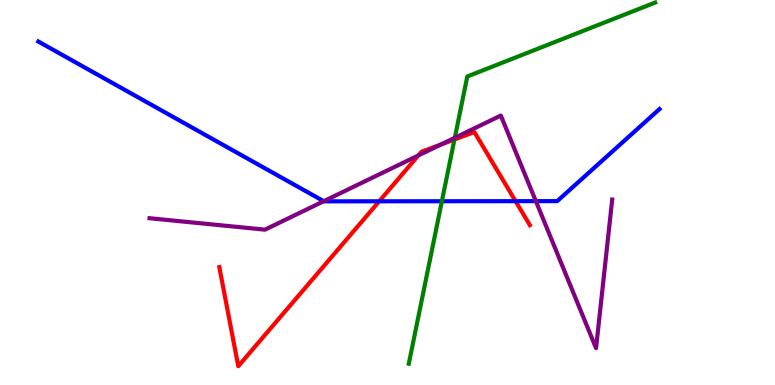[{'lines': ['blue', 'red'], 'intersections': [{'x': 4.89, 'y': 4.77}, {'x': 6.65, 'y': 4.77}]}, {'lines': ['green', 'red'], 'intersections': [{'x': 5.86, 'y': 6.38}]}, {'lines': ['purple', 'red'], 'intersections': [{'x': 5.4, 'y': 5.96}, {'x': 5.69, 'y': 6.25}]}, {'lines': ['blue', 'green'], 'intersections': [{'x': 5.7, 'y': 4.77}]}, {'lines': ['blue', 'purple'], 'intersections': [{'x': 4.18, 'y': 4.77}, {'x': 6.91, 'y': 4.78}]}, {'lines': ['green', 'purple'], 'intersections': [{'x': 5.87, 'y': 6.42}]}]